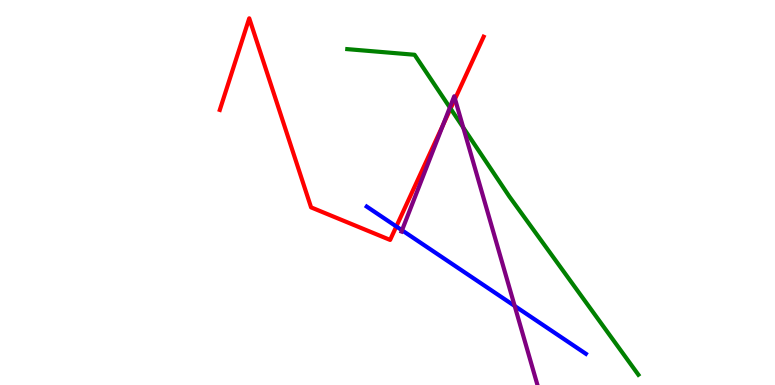[{'lines': ['blue', 'red'], 'intersections': [{'x': 5.11, 'y': 4.12}]}, {'lines': ['green', 'red'], 'intersections': [{'x': 5.81, 'y': 7.18}]}, {'lines': ['purple', 'red'], 'intersections': [{'x': 5.72, 'y': 6.76}, {'x': 5.87, 'y': 7.43}]}, {'lines': ['blue', 'green'], 'intersections': []}, {'lines': ['blue', 'purple'], 'intersections': [{'x': 5.19, 'y': 4.02}, {'x': 6.64, 'y': 2.05}]}, {'lines': ['green', 'purple'], 'intersections': [{'x': 5.8, 'y': 7.21}, {'x': 5.98, 'y': 6.69}]}]